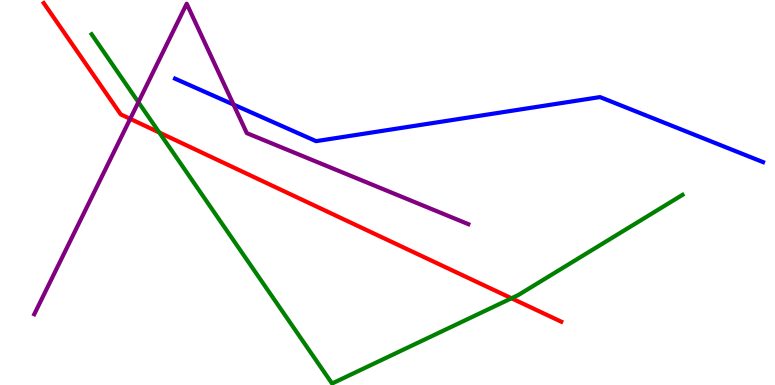[{'lines': ['blue', 'red'], 'intersections': []}, {'lines': ['green', 'red'], 'intersections': [{'x': 2.06, 'y': 6.56}, {'x': 6.6, 'y': 2.25}]}, {'lines': ['purple', 'red'], 'intersections': [{'x': 1.68, 'y': 6.91}]}, {'lines': ['blue', 'green'], 'intersections': []}, {'lines': ['blue', 'purple'], 'intersections': [{'x': 3.01, 'y': 7.28}]}, {'lines': ['green', 'purple'], 'intersections': [{'x': 1.79, 'y': 7.35}]}]